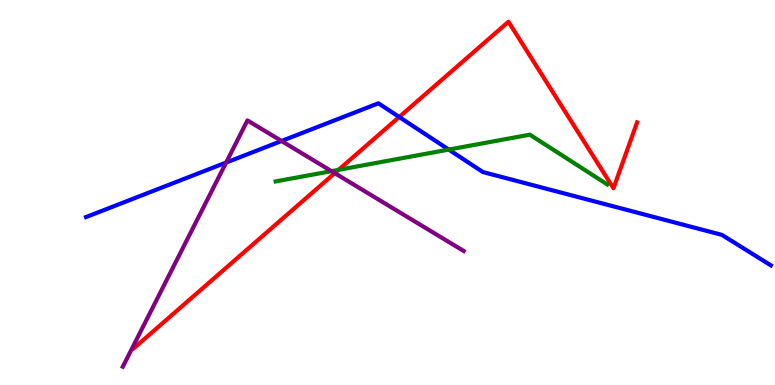[{'lines': ['blue', 'red'], 'intersections': [{'x': 5.15, 'y': 6.96}]}, {'lines': ['green', 'red'], 'intersections': [{'x': 4.37, 'y': 5.59}]}, {'lines': ['purple', 'red'], 'intersections': [{'x': 4.32, 'y': 5.5}]}, {'lines': ['blue', 'green'], 'intersections': [{'x': 5.79, 'y': 6.11}]}, {'lines': ['blue', 'purple'], 'intersections': [{'x': 2.92, 'y': 5.78}, {'x': 3.63, 'y': 6.34}]}, {'lines': ['green', 'purple'], 'intersections': [{'x': 4.28, 'y': 5.55}]}]